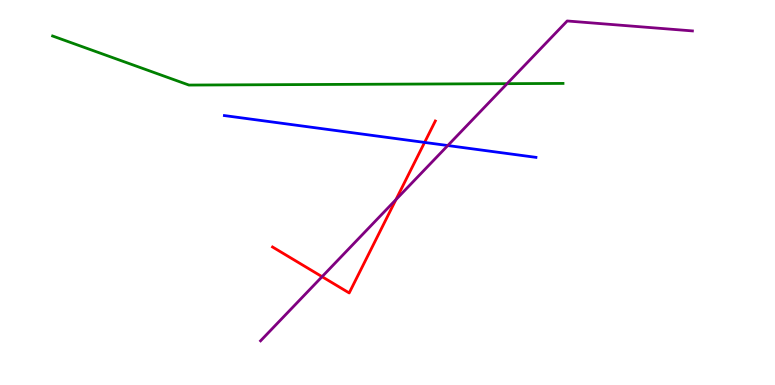[{'lines': ['blue', 'red'], 'intersections': [{'x': 5.48, 'y': 6.3}]}, {'lines': ['green', 'red'], 'intersections': []}, {'lines': ['purple', 'red'], 'intersections': [{'x': 4.16, 'y': 2.81}, {'x': 5.11, 'y': 4.82}]}, {'lines': ['blue', 'green'], 'intersections': []}, {'lines': ['blue', 'purple'], 'intersections': [{'x': 5.78, 'y': 6.22}]}, {'lines': ['green', 'purple'], 'intersections': [{'x': 6.54, 'y': 7.83}]}]